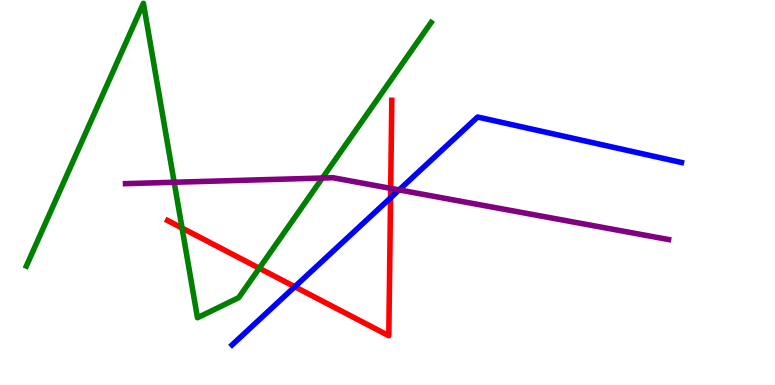[{'lines': ['blue', 'red'], 'intersections': [{'x': 3.8, 'y': 2.55}, {'x': 5.04, 'y': 4.86}]}, {'lines': ['green', 'red'], 'intersections': [{'x': 2.35, 'y': 4.08}, {'x': 3.35, 'y': 3.03}]}, {'lines': ['purple', 'red'], 'intersections': [{'x': 5.04, 'y': 5.11}]}, {'lines': ['blue', 'green'], 'intersections': []}, {'lines': ['blue', 'purple'], 'intersections': [{'x': 5.15, 'y': 5.07}]}, {'lines': ['green', 'purple'], 'intersections': [{'x': 2.25, 'y': 5.27}, {'x': 4.16, 'y': 5.38}]}]